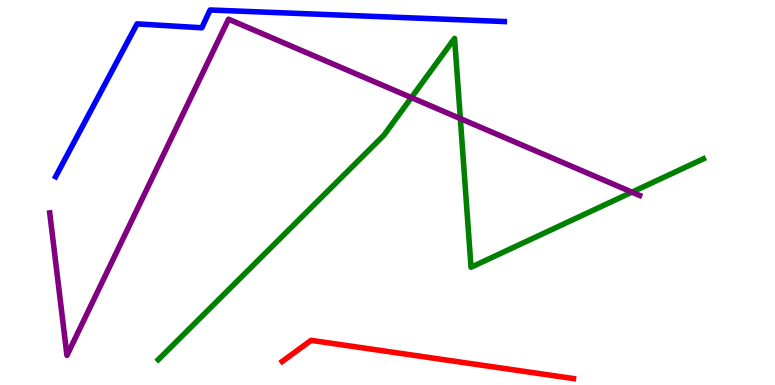[{'lines': ['blue', 'red'], 'intersections': []}, {'lines': ['green', 'red'], 'intersections': []}, {'lines': ['purple', 'red'], 'intersections': []}, {'lines': ['blue', 'green'], 'intersections': []}, {'lines': ['blue', 'purple'], 'intersections': []}, {'lines': ['green', 'purple'], 'intersections': [{'x': 5.31, 'y': 7.47}, {'x': 5.94, 'y': 6.92}, {'x': 8.15, 'y': 5.01}]}]